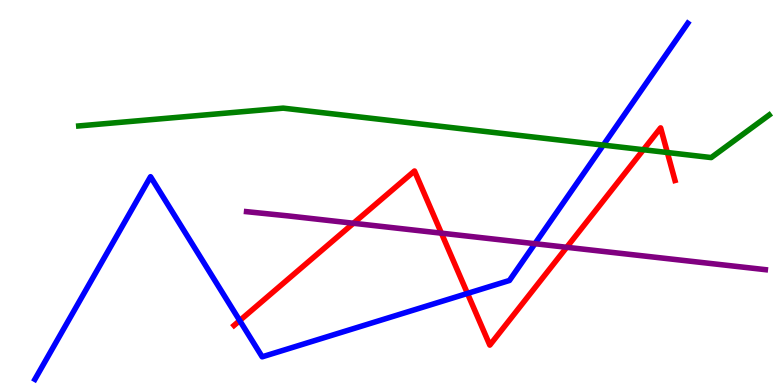[{'lines': ['blue', 'red'], 'intersections': [{'x': 3.09, 'y': 1.67}, {'x': 6.03, 'y': 2.38}]}, {'lines': ['green', 'red'], 'intersections': [{'x': 8.3, 'y': 6.11}, {'x': 8.61, 'y': 6.04}]}, {'lines': ['purple', 'red'], 'intersections': [{'x': 4.56, 'y': 4.2}, {'x': 5.7, 'y': 3.94}, {'x': 7.31, 'y': 3.58}]}, {'lines': ['blue', 'green'], 'intersections': [{'x': 7.78, 'y': 6.23}]}, {'lines': ['blue', 'purple'], 'intersections': [{'x': 6.9, 'y': 3.67}]}, {'lines': ['green', 'purple'], 'intersections': []}]